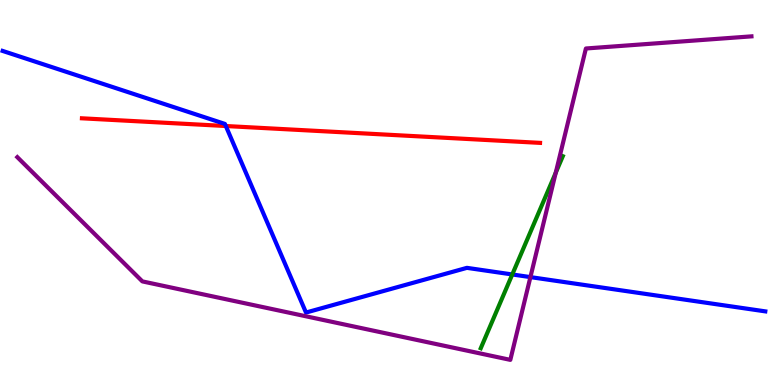[{'lines': ['blue', 'red'], 'intersections': [{'x': 2.91, 'y': 6.73}]}, {'lines': ['green', 'red'], 'intersections': []}, {'lines': ['purple', 'red'], 'intersections': []}, {'lines': ['blue', 'green'], 'intersections': [{'x': 6.61, 'y': 2.87}]}, {'lines': ['blue', 'purple'], 'intersections': [{'x': 6.84, 'y': 2.8}]}, {'lines': ['green', 'purple'], 'intersections': [{'x': 7.17, 'y': 5.51}]}]